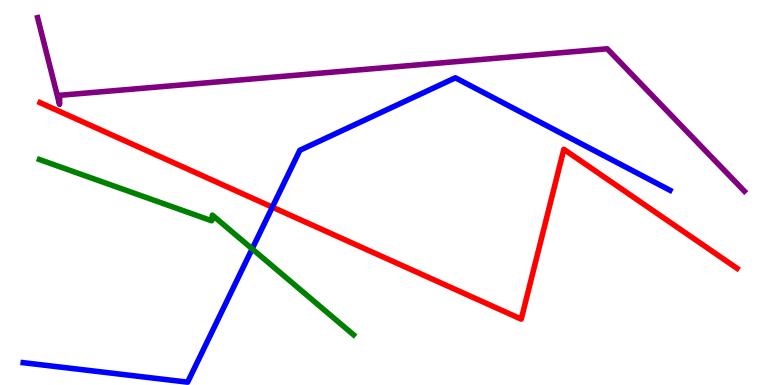[{'lines': ['blue', 'red'], 'intersections': [{'x': 3.51, 'y': 4.62}]}, {'lines': ['green', 'red'], 'intersections': []}, {'lines': ['purple', 'red'], 'intersections': []}, {'lines': ['blue', 'green'], 'intersections': [{'x': 3.25, 'y': 3.54}]}, {'lines': ['blue', 'purple'], 'intersections': []}, {'lines': ['green', 'purple'], 'intersections': []}]